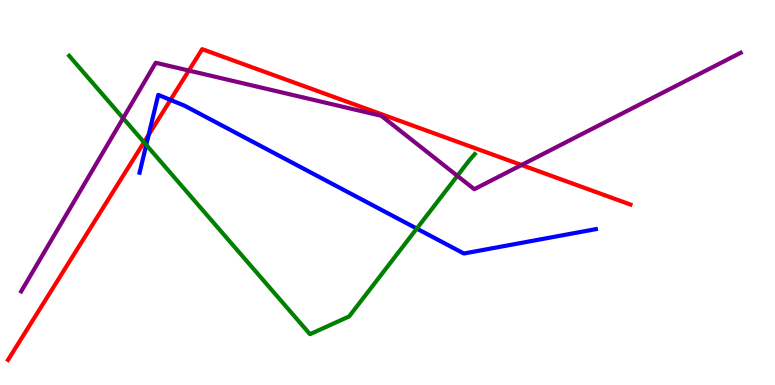[{'lines': ['blue', 'red'], 'intersections': [{'x': 1.92, 'y': 6.5}, {'x': 2.2, 'y': 7.4}]}, {'lines': ['green', 'red'], 'intersections': [{'x': 1.86, 'y': 6.3}]}, {'lines': ['purple', 'red'], 'intersections': [{'x': 2.44, 'y': 8.17}, {'x': 6.73, 'y': 5.71}]}, {'lines': ['blue', 'green'], 'intersections': [{'x': 1.89, 'y': 6.24}, {'x': 5.38, 'y': 4.06}]}, {'lines': ['blue', 'purple'], 'intersections': []}, {'lines': ['green', 'purple'], 'intersections': [{'x': 1.59, 'y': 6.93}, {'x': 5.9, 'y': 5.43}]}]